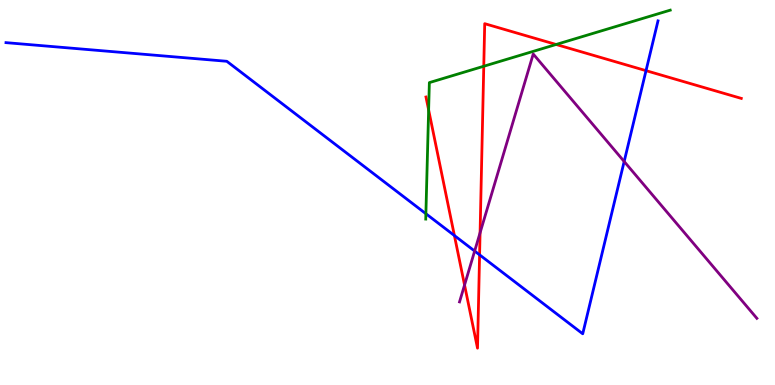[{'lines': ['blue', 'red'], 'intersections': [{'x': 5.86, 'y': 3.88}, {'x': 6.19, 'y': 3.38}, {'x': 8.34, 'y': 8.16}]}, {'lines': ['green', 'red'], 'intersections': [{'x': 5.53, 'y': 7.14}, {'x': 6.24, 'y': 8.28}, {'x': 7.18, 'y': 8.84}]}, {'lines': ['purple', 'red'], 'intersections': [{'x': 5.99, 'y': 2.6}, {'x': 6.19, 'y': 3.95}]}, {'lines': ['blue', 'green'], 'intersections': [{'x': 5.5, 'y': 4.45}]}, {'lines': ['blue', 'purple'], 'intersections': [{'x': 6.12, 'y': 3.48}, {'x': 8.05, 'y': 5.81}]}, {'lines': ['green', 'purple'], 'intersections': []}]